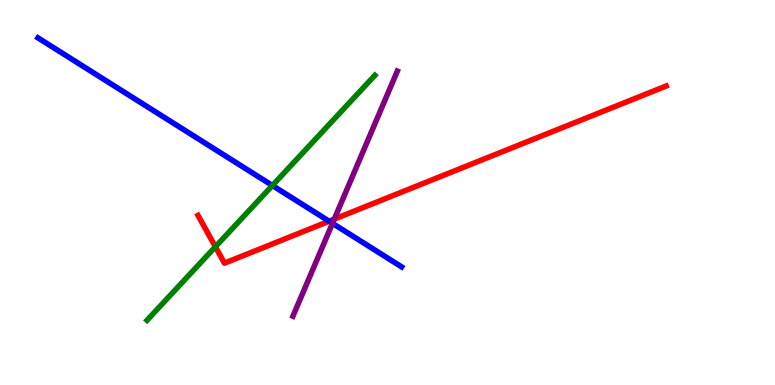[{'lines': ['blue', 'red'], 'intersections': [{'x': 4.25, 'y': 4.25}]}, {'lines': ['green', 'red'], 'intersections': [{'x': 2.78, 'y': 3.59}]}, {'lines': ['purple', 'red'], 'intersections': [{'x': 4.31, 'y': 4.31}]}, {'lines': ['blue', 'green'], 'intersections': [{'x': 3.51, 'y': 5.18}]}, {'lines': ['blue', 'purple'], 'intersections': [{'x': 4.29, 'y': 4.2}]}, {'lines': ['green', 'purple'], 'intersections': []}]